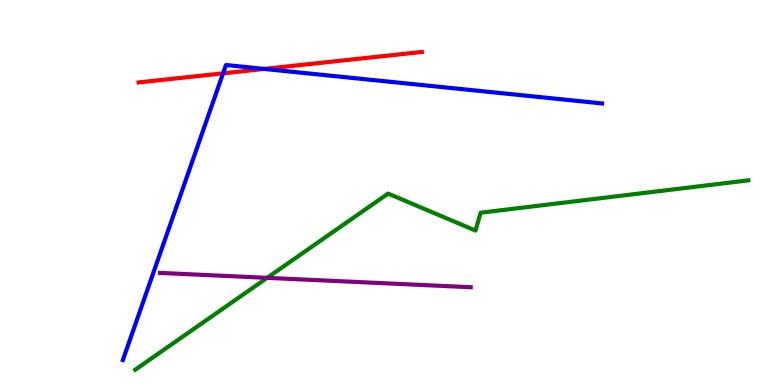[{'lines': ['blue', 'red'], 'intersections': [{'x': 2.88, 'y': 8.09}, {'x': 3.41, 'y': 8.21}]}, {'lines': ['green', 'red'], 'intersections': []}, {'lines': ['purple', 'red'], 'intersections': []}, {'lines': ['blue', 'green'], 'intersections': []}, {'lines': ['blue', 'purple'], 'intersections': []}, {'lines': ['green', 'purple'], 'intersections': [{'x': 3.45, 'y': 2.78}]}]